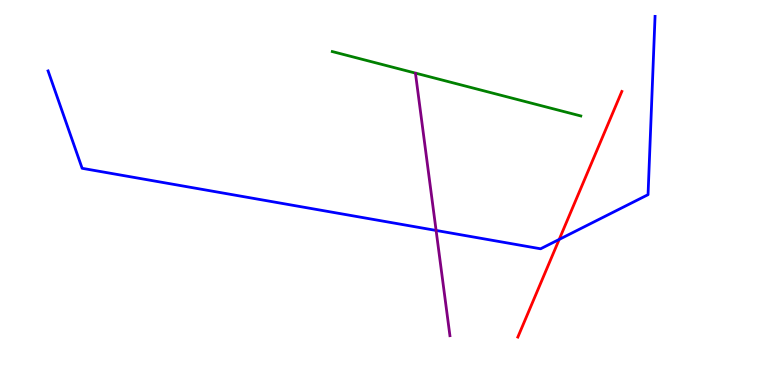[{'lines': ['blue', 'red'], 'intersections': [{'x': 7.22, 'y': 3.78}]}, {'lines': ['green', 'red'], 'intersections': []}, {'lines': ['purple', 'red'], 'intersections': []}, {'lines': ['blue', 'green'], 'intersections': []}, {'lines': ['blue', 'purple'], 'intersections': [{'x': 5.63, 'y': 4.01}]}, {'lines': ['green', 'purple'], 'intersections': []}]